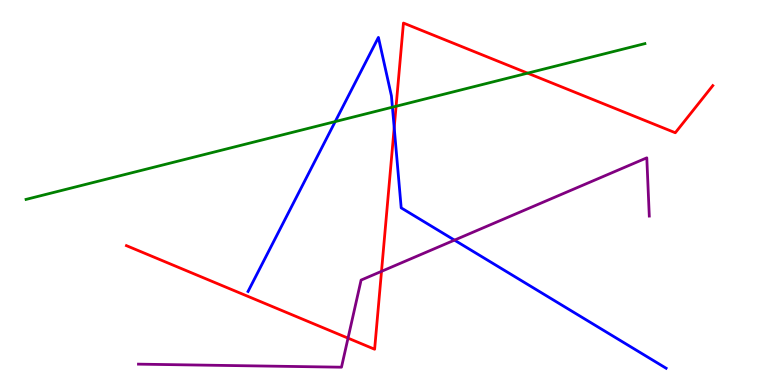[{'lines': ['blue', 'red'], 'intersections': [{'x': 5.09, 'y': 6.68}]}, {'lines': ['green', 'red'], 'intersections': [{'x': 5.11, 'y': 7.24}, {'x': 6.81, 'y': 8.1}]}, {'lines': ['purple', 'red'], 'intersections': [{'x': 4.49, 'y': 1.22}, {'x': 4.92, 'y': 2.95}]}, {'lines': ['blue', 'green'], 'intersections': [{'x': 4.33, 'y': 6.84}, {'x': 5.06, 'y': 7.22}]}, {'lines': ['blue', 'purple'], 'intersections': [{'x': 5.86, 'y': 3.76}]}, {'lines': ['green', 'purple'], 'intersections': []}]